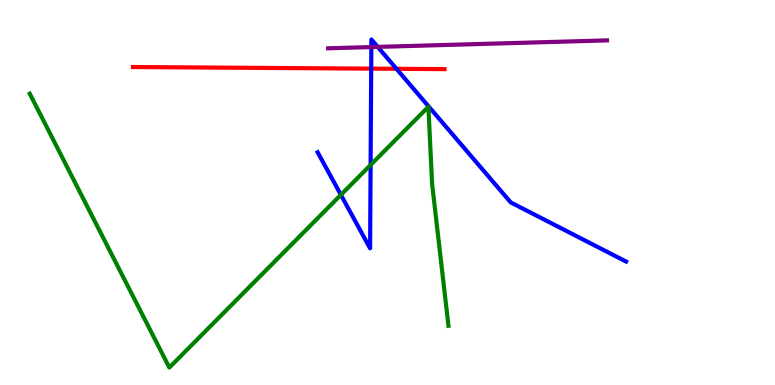[{'lines': ['blue', 'red'], 'intersections': [{'x': 4.79, 'y': 8.22}, {'x': 5.12, 'y': 8.21}]}, {'lines': ['green', 'red'], 'intersections': []}, {'lines': ['purple', 'red'], 'intersections': []}, {'lines': ['blue', 'green'], 'intersections': [{'x': 4.4, 'y': 4.94}, {'x': 4.78, 'y': 5.72}]}, {'lines': ['blue', 'purple'], 'intersections': [{'x': 4.79, 'y': 8.78}, {'x': 4.87, 'y': 8.78}]}, {'lines': ['green', 'purple'], 'intersections': []}]